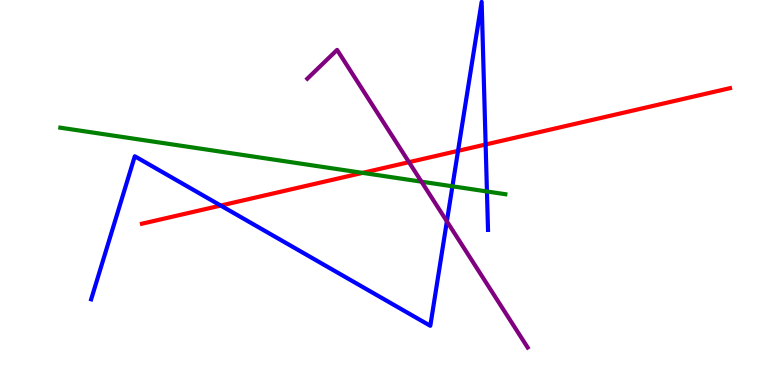[{'lines': ['blue', 'red'], 'intersections': [{'x': 2.85, 'y': 4.66}, {'x': 5.91, 'y': 6.08}, {'x': 6.27, 'y': 6.25}]}, {'lines': ['green', 'red'], 'intersections': [{'x': 4.68, 'y': 5.51}]}, {'lines': ['purple', 'red'], 'intersections': [{'x': 5.28, 'y': 5.79}]}, {'lines': ['blue', 'green'], 'intersections': [{'x': 5.84, 'y': 5.16}, {'x': 6.28, 'y': 5.03}]}, {'lines': ['blue', 'purple'], 'intersections': [{'x': 5.77, 'y': 4.25}]}, {'lines': ['green', 'purple'], 'intersections': [{'x': 5.44, 'y': 5.28}]}]